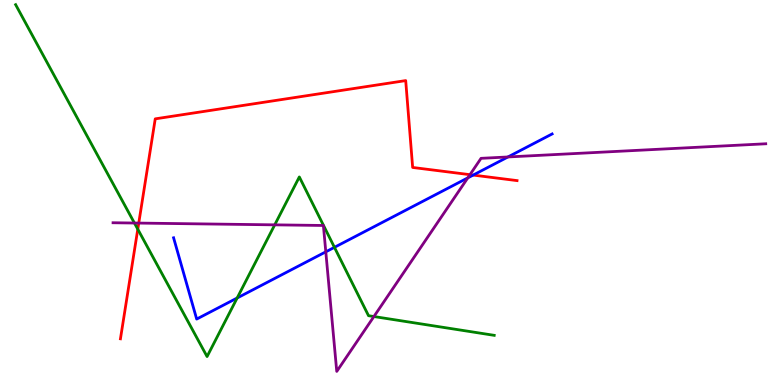[{'lines': ['blue', 'red'], 'intersections': [{'x': 6.11, 'y': 5.45}]}, {'lines': ['green', 'red'], 'intersections': [{'x': 1.78, 'y': 4.05}]}, {'lines': ['purple', 'red'], 'intersections': [{'x': 1.79, 'y': 4.21}, {'x': 6.06, 'y': 5.46}]}, {'lines': ['blue', 'green'], 'intersections': [{'x': 3.06, 'y': 2.26}, {'x': 4.32, 'y': 3.58}]}, {'lines': ['blue', 'purple'], 'intersections': [{'x': 4.2, 'y': 3.46}, {'x': 6.04, 'y': 5.38}, {'x': 6.55, 'y': 5.92}]}, {'lines': ['green', 'purple'], 'intersections': [{'x': 1.73, 'y': 4.21}, {'x': 3.54, 'y': 4.16}, {'x': 4.82, 'y': 1.78}]}]